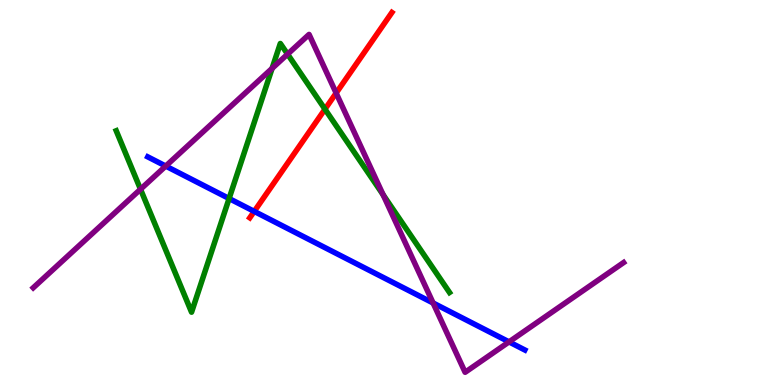[{'lines': ['blue', 'red'], 'intersections': [{'x': 3.28, 'y': 4.51}]}, {'lines': ['green', 'red'], 'intersections': [{'x': 4.19, 'y': 7.16}]}, {'lines': ['purple', 'red'], 'intersections': [{'x': 4.34, 'y': 7.58}]}, {'lines': ['blue', 'green'], 'intersections': [{'x': 2.96, 'y': 4.84}]}, {'lines': ['blue', 'purple'], 'intersections': [{'x': 2.14, 'y': 5.69}, {'x': 5.59, 'y': 2.13}, {'x': 6.57, 'y': 1.12}]}, {'lines': ['green', 'purple'], 'intersections': [{'x': 1.81, 'y': 5.08}, {'x': 3.51, 'y': 8.22}, {'x': 3.71, 'y': 8.59}, {'x': 4.94, 'y': 4.94}]}]